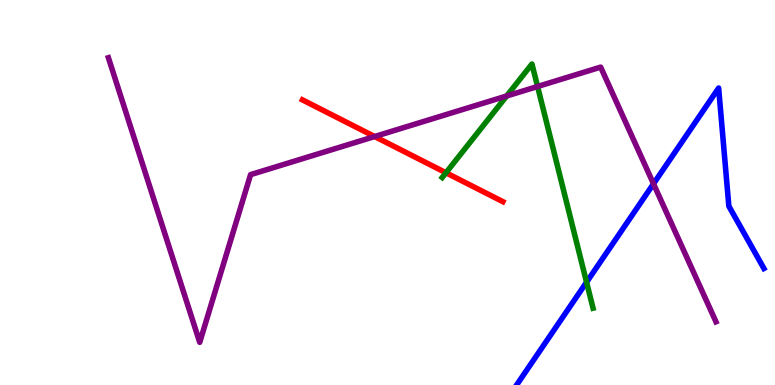[{'lines': ['blue', 'red'], 'intersections': []}, {'lines': ['green', 'red'], 'intersections': [{'x': 5.75, 'y': 5.51}]}, {'lines': ['purple', 'red'], 'intersections': [{'x': 4.83, 'y': 6.45}]}, {'lines': ['blue', 'green'], 'intersections': [{'x': 7.57, 'y': 2.67}]}, {'lines': ['blue', 'purple'], 'intersections': [{'x': 8.43, 'y': 5.23}]}, {'lines': ['green', 'purple'], 'intersections': [{'x': 6.54, 'y': 7.51}, {'x': 6.94, 'y': 7.75}]}]